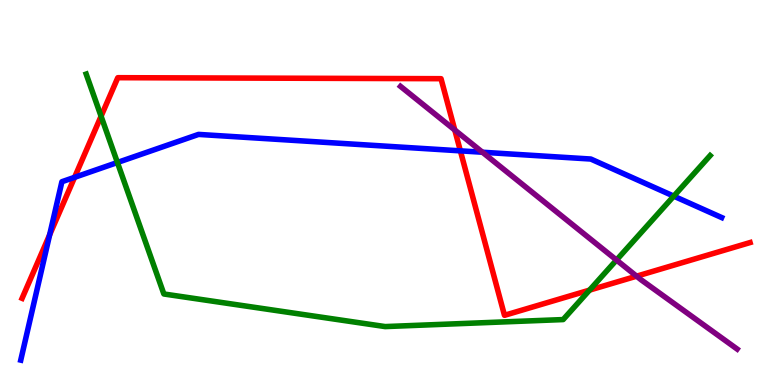[{'lines': ['blue', 'red'], 'intersections': [{'x': 0.641, 'y': 3.9}, {'x': 0.962, 'y': 5.39}, {'x': 5.94, 'y': 6.08}]}, {'lines': ['green', 'red'], 'intersections': [{'x': 1.3, 'y': 6.98}, {'x': 7.61, 'y': 2.46}]}, {'lines': ['purple', 'red'], 'intersections': [{'x': 5.87, 'y': 6.62}, {'x': 8.21, 'y': 2.83}]}, {'lines': ['blue', 'green'], 'intersections': [{'x': 1.52, 'y': 5.78}, {'x': 8.69, 'y': 4.91}]}, {'lines': ['blue', 'purple'], 'intersections': [{'x': 6.23, 'y': 6.05}]}, {'lines': ['green', 'purple'], 'intersections': [{'x': 7.95, 'y': 3.25}]}]